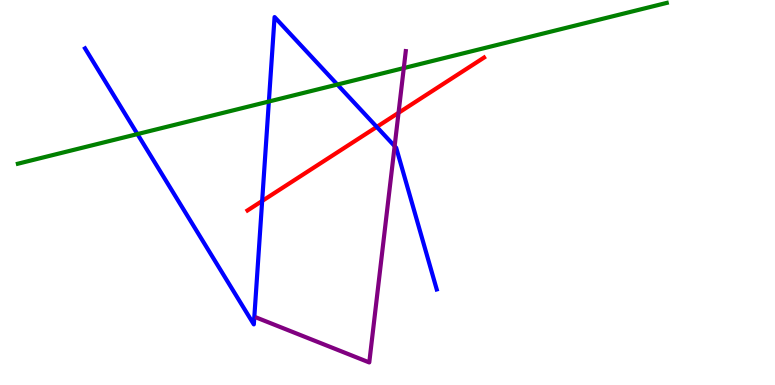[{'lines': ['blue', 'red'], 'intersections': [{'x': 3.38, 'y': 4.78}, {'x': 4.86, 'y': 6.7}]}, {'lines': ['green', 'red'], 'intersections': []}, {'lines': ['purple', 'red'], 'intersections': [{'x': 5.14, 'y': 7.07}]}, {'lines': ['blue', 'green'], 'intersections': [{'x': 1.77, 'y': 6.52}, {'x': 3.47, 'y': 7.36}, {'x': 4.35, 'y': 7.8}]}, {'lines': ['blue', 'purple'], 'intersections': [{'x': 5.09, 'y': 6.2}]}, {'lines': ['green', 'purple'], 'intersections': [{'x': 5.21, 'y': 8.23}]}]